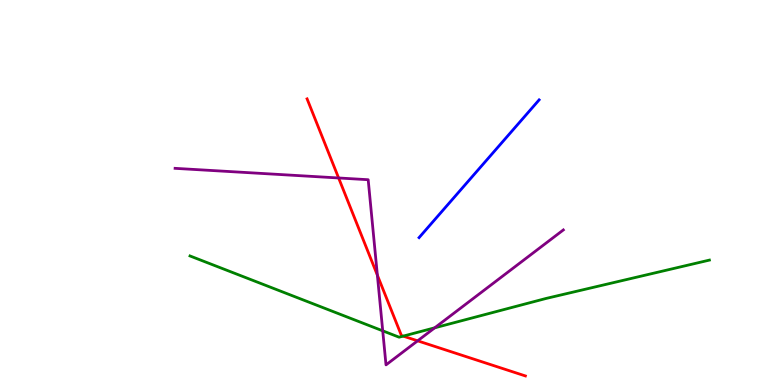[{'lines': ['blue', 'red'], 'intersections': []}, {'lines': ['green', 'red'], 'intersections': [{'x': 5.2, 'y': 1.27}]}, {'lines': ['purple', 'red'], 'intersections': [{'x': 4.37, 'y': 5.38}, {'x': 4.87, 'y': 2.85}, {'x': 5.39, 'y': 1.15}]}, {'lines': ['blue', 'green'], 'intersections': []}, {'lines': ['blue', 'purple'], 'intersections': []}, {'lines': ['green', 'purple'], 'intersections': [{'x': 4.94, 'y': 1.41}, {'x': 5.61, 'y': 1.49}]}]